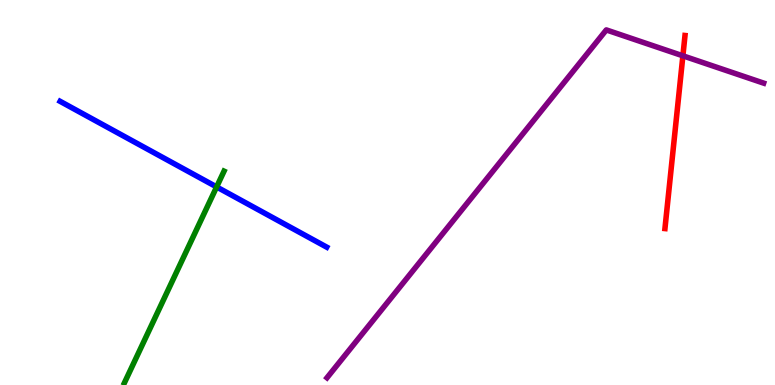[{'lines': ['blue', 'red'], 'intersections': []}, {'lines': ['green', 'red'], 'intersections': []}, {'lines': ['purple', 'red'], 'intersections': [{'x': 8.81, 'y': 8.55}]}, {'lines': ['blue', 'green'], 'intersections': [{'x': 2.8, 'y': 5.14}]}, {'lines': ['blue', 'purple'], 'intersections': []}, {'lines': ['green', 'purple'], 'intersections': []}]